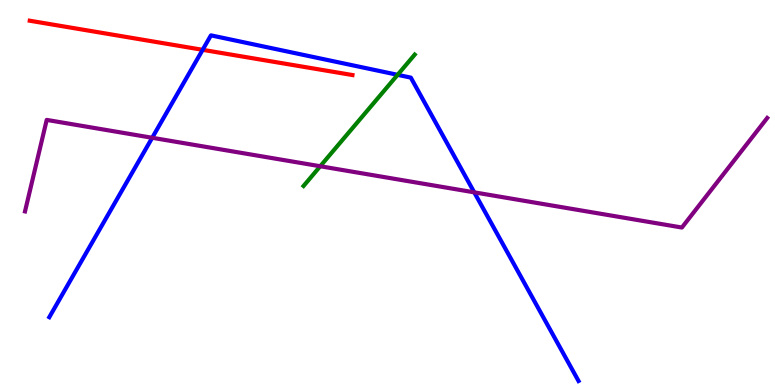[{'lines': ['blue', 'red'], 'intersections': [{'x': 2.61, 'y': 8.71}]}, {'lines': ['green', 'red'], 'intersections': []}, {'lines': ['purple', 'red'], 'intersections': []}, {'lines': ['blue', 'green'], 'intersections': [{'x': 5.13, 'y': 8.06}]}, {'lines': ['blue', 'purple'], 'intersections': [{'x': 1.96, 'y': 6.42}, {'x': 6.12, 'y': 5.0}]}, {'lines': ['green', 'purple'], 'intersections': [{'x': 4.13, 'y': 5.68}]}]